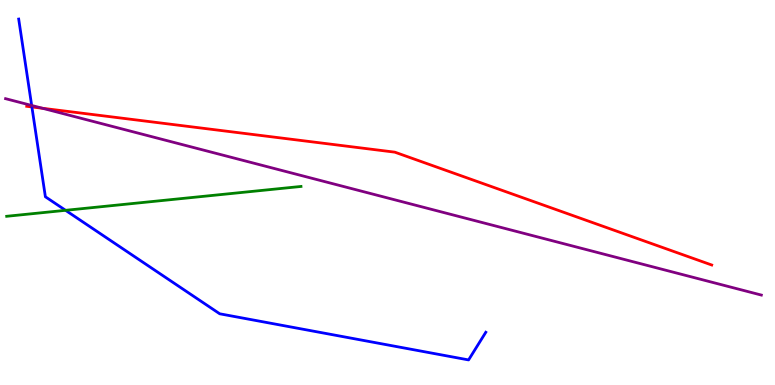[{'lines': ['blue', 'red'], 'intersections': [{'x': 0.412, 'y': 7.22}]}, {'lines': ['green', 'red'], 'intersections': []}, {'lines': ['purple', 'red'], 'intersections': [{'x': 0.548, 'y': 7.19}]}, {'lines': ['blue', 'green'], 'intersections': [{'x': 0.846, 'y': 4.54}]}, {'lines': ['blue', 'purple'], 'intersections': [{'x': 0.409, 'y': 7.26}]}, {'lines': ['green', 'purple'], 'intersections': []}]